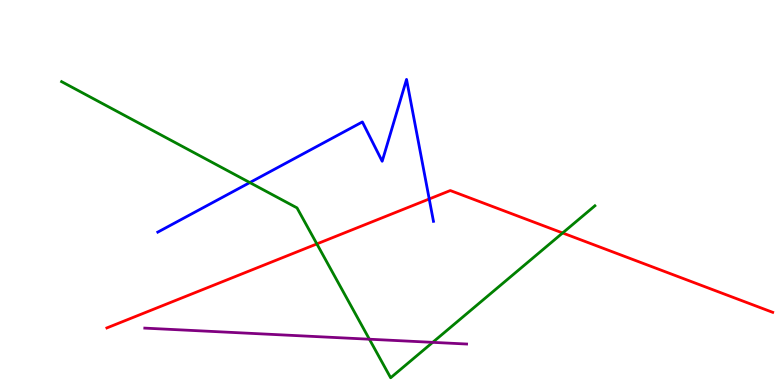[{'lines': ['blue', 'red'], 'intersections': [{'x': 5.54, 'y': 4.83}]}, {'lines': ['green', 'red'], 'intersections': [{'x': 4.09, 'y': 3.66}, {'x': 7.26, 'y': 3.95}]}, {'lines': ['purple', 'red'], 'intersections': []}, {'lines': ['blue', 'green'], 'intersections': [{'x': 3.22, 'y': 5.26}]}, {'lines': ['blue', 'purple'], 'intersections': []}, {'lines': ['green', 'purple'], 'intersections': [{'x': 4.77, 'y': 1.19}, {'x': 5.58, 'y': 1.11}]}]